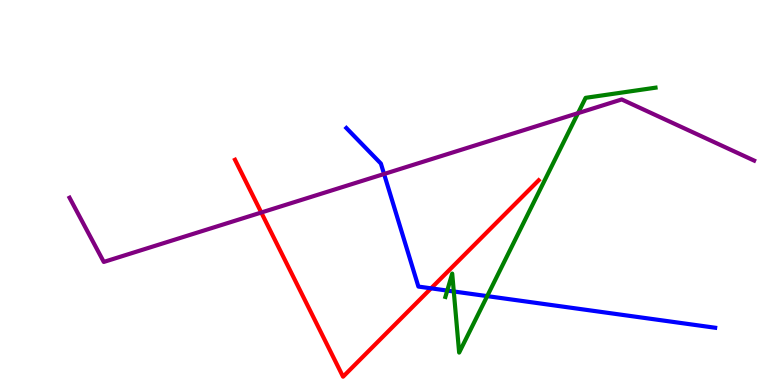[{'lines': ['blue', 'red'], 'intersections': [{'x': 5.56, 'y': 2.51}]}, {'lines': ['green', 'red'], 'intersections': []}, {'lines': ['purple', 'red'], 'intersections': [{'x': 3.37, 'y': 4.48}]}, {'lines': ['blue', 'green'], 'intersections': [{'x': 5.77, 'y': 2.45}, {'x': 5.86, 'y': 2.43}, {'x': 6.29, 'y': 2.31}]}, {'lines': ['blue', 'purple'], 'intersections': [{'x': 4.96, 'y': 5.48}]}, {'lines': ['green', 'purple'], 'intersections': [{'x': 7.46, 'y': 7.06}]}]